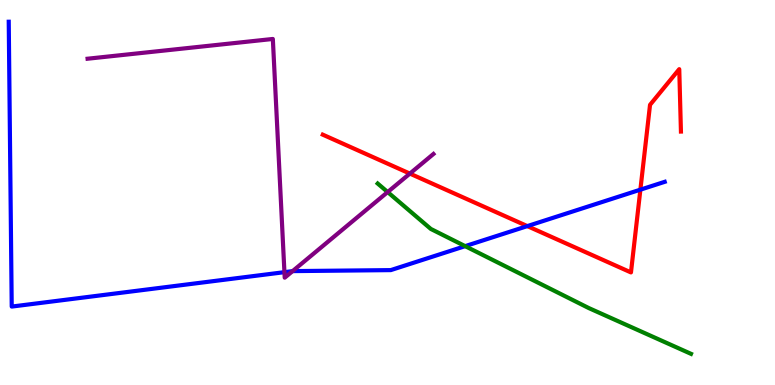[{'lines': ['blue', 'red'], 'intersections': [{'x': 6.8, 'y': 4.13}, {'x': 8.26, 'y': 5.07}]}, {'lines': ['green', 'red'], 'intersections': []}, {'lines': ['purple', 'red'], 'intersections': [{'x': 5.29, 'y': 5.49}]}, {'lines': ['blue', 'green'], 'intersections': [{'x': 6.0, 'y': 3.61}]}, {'lines': ['blue', 'purple'], 'intersections': [{'x': 3.67, 'y': 2.93}, {'x': 3.78, 'y': 2.96}]}, {'lines': ['green', 'purple'], 'intersections': [{'x': 5.0, 'y': 5.01}]}]